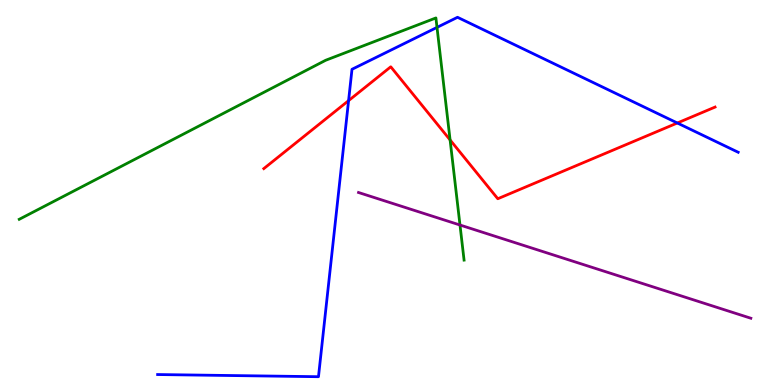[{'lines': ['blue', 'red'], 'intersections': [{'x': 4.5, 'y': 7.39}, {'x': 8.74, 'y': 6.81}]}, {'lines': ['green', 'red'], 'intersections': [{'x': 5.81, 'y': 6.37}]}, {'lines': ['purple', 'red'], 'intersections': []}, {'lines': ['blue', 'green'], 'intersections': [{'x': 5.64, 'y': 9.29}]}, {'lines': ['blue', 'purple'], 'intersections': []}, {'lines': ['green', 'purple'], 'intersections': [{'x': 5.94, 'y': 4.16}]}]